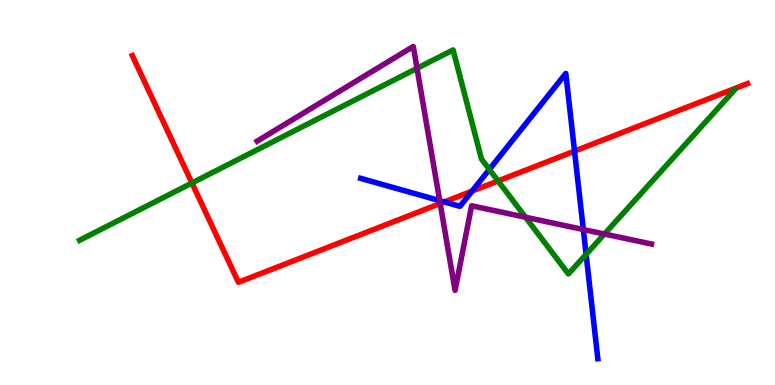[{'lines': ['blue', 'red'], 'intersections': [{'x': 5.73, 'y': 4.76}, {'x': 6.09, 'y': 5.04}, {'x': 7.41, 'y': 6.08}]}, {'lines': ['green', 'red'], 'intersections': [{'x': 2.48, 'y': 5.25}, {'x': 6.43, 'y': 5.3}]}, {'lines': ['purple', 'red'], 'intersections': [{'x': 5.68, 'y': 4.71}]}, {'lines': ['blue', 'green'], 'intersections': [{'x': 6.31, 'y': 5.6}, {'x': 7.56, 'y': 3.39}]}, {'lines': ['blue', 'purple'], 'intersections': [{'x': 5.67, 'y': 4.79}, {'x': 7.53, 'y': 4.04}]}, {'lines': ['green', 'purple'], 'intersections': [{'x': 5.38, 'y': 8.23}, {'x': 6.78, 'y': 4.36}, {'x': 7.8, 'y': 3.92}]}]